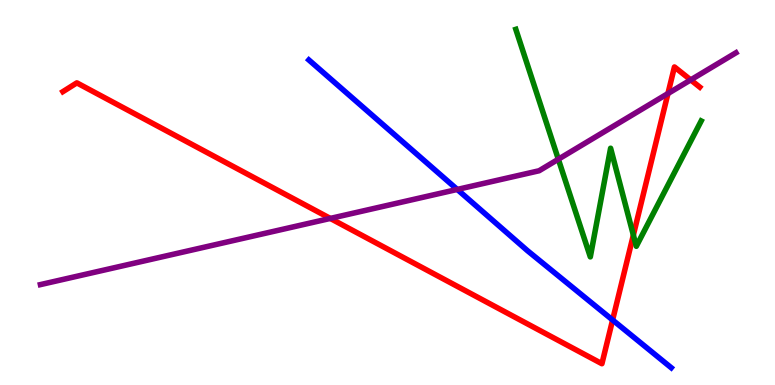[{'lines': ['blue', 'red'], 'intersections': [{'x': 7.9, 'y': 1.69}]}, {'lines': ['green', 'red'], 'intersections': [{'x': 8.17, 'y': 3.89}]}, {'lines': ['purple', 'red'], 'intersections': [{'x': 4.26, 'y': 4.33}, {'x': 8.62, 'y': 7.57}, {'x': 8.91, 'y': 7.92}]}, {'lines': ['blue', 'green'], 'intersections': []}, {'lines': ['blue', 'purple'], 'intersections': [{'x': 5.9, 'y': 5.08}]}, {'lines': ['green', 'purple'], 'intersections': [{'x': 7.2, 'y': 5.86}]}]